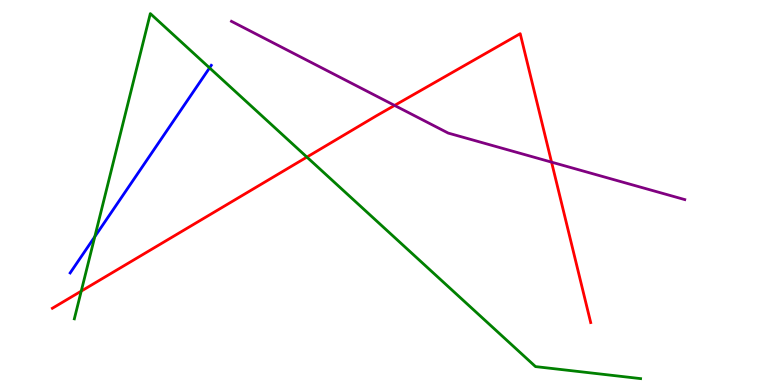[{'lines': ['blue', 'red'], 'intersections': []}, {'lines': ['green', 'red'], 'intersections': [{'x': 1.05, 'y': 2.44}, {'x': 3.96, 'y': 5.92}]}, {'lines': ['purple', 'red'], 'intersections': [{'x': 5.09, 'y': 7.26}, {'x': 7.12, 'y': 5.79}]}, {'lines': ['blue', 'green'], 'intersections': [{'x': 1.22, 'y': 3.85}, {'x': 2.7, 'y': 8.24}]}, {'lines': ['blue', 'purple'], 'intersections': []}, {'lines': ['green', 'purple'], 'intersections': []}]